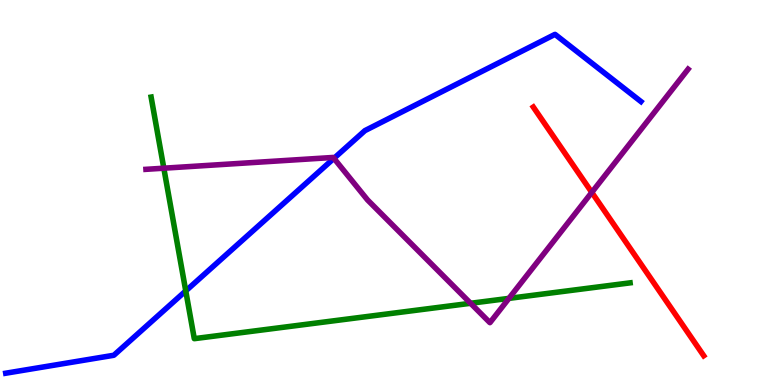[{'lines': ['blue', 'red'], 'intersections': []}, {'lines': ['green', 'red'], 'intersections': []}, {'lines': ['purple', 'red'], 'intersections': [{'x': 7.64, 'y': 5.0}]}, {'lines': ['blue', 'green'], 'intersections': [{'x': 2.4, 'y': 2.44}]}, {'lines': ['blue', 'purple'], 'intersections': [{'x': 4.31, 'y': 5.89}]}, {'lines': ['green', 'purple'], 'intersections': [{'x': 2.11, 'y': 5.63}, {'x': 6.07, 'y': 2.12}, {'x': 6.57, 'y': 2.25}]}]